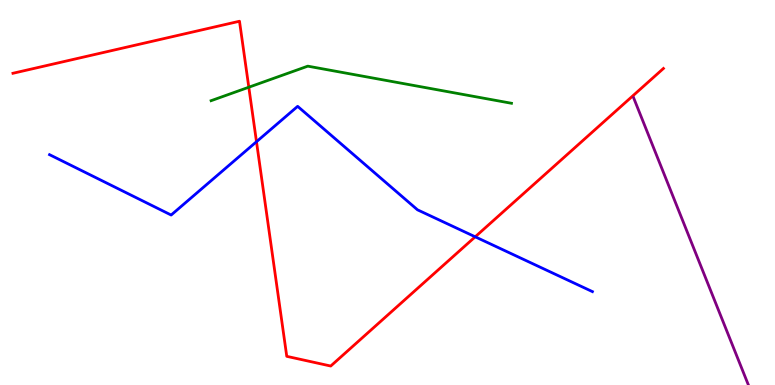[{'lines': ['blue', 'red'], 'intersections': [{'x': 3.31, 'y': 6.32}, {'x': 6.13, 'y': 3.85}]}, {'lines': ['green', 'red'], 'intersections': [{'x': 3.21, 'y': 7.73}]}, {'lines': ['purple', 'red'], 'intersections': []}, {'lines': ['blue', 'green'], 'intersections': []}, {'lines': ['blue', 'purple'], 'intersections': []}, {'lines': ['green', 'purple'], 'intersections': []}]